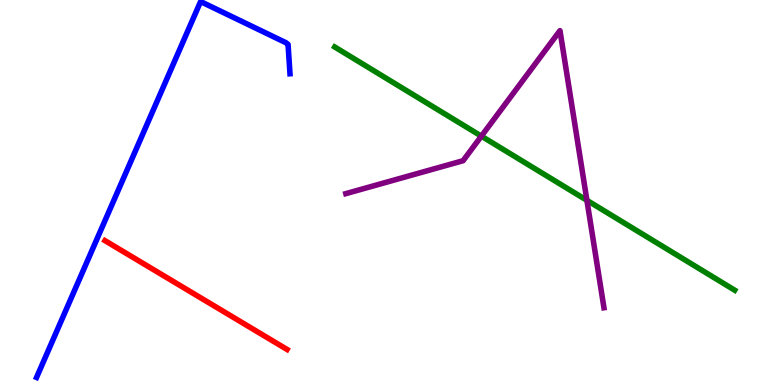[{'lines': ['blue', 'red'], 'intersections': []}, {'lines': ['green', 'red'], 'intersections': []}, {'lines': ['purple', 'red'], 'intersections': []}, {'lines': ['blue', 'green'], 'intersections': []}, {'lines': ['blue', 'purple'], 'intersections': []}, {'lines': ['green', 'purple'], 'intersections': [{'x': 6.21, 'y': 6.46}, {'x': 7.57, 'y': 4.8}]}]